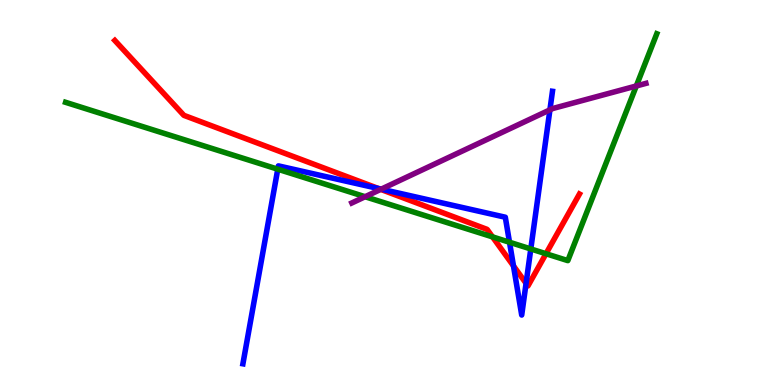[{'lines': ['blue', 'red'], 'intersections': [{'x': 4.88, 'y': 5.1}, {'x': 6.63, 'y': 3.09}, {'x': 6.79, 'y': 2.64}]}, {'lines': ['green', 'red'], 'intersections': [{'x': 6.36, 'y': 3.85}, {'x': 7.05, 'y': 3.41}]}, {'lines': ['purple', 'red'], 'intersections': [{'x': 4.91, 'y': 5.08}]}, {'lines': ['blue', 'green'], 'intersections': [{'x': 3.58, 'y': 5.61}, {'x': 6.57, 'y': 3.71}, {'x': 6.85, 'y': 3.53}]}, {'lines': ['blue', 'purple'], 'intersections': [{'x': 4.92, 'y': 5.09}, {'x': 7.1, 'y': 7.15}]}, {'lines': ['green', 'purple'], 'intersections': [{'x': 4.71, 'y': 4.89}, {'x': 8.21, 'y': 7.77}]}]